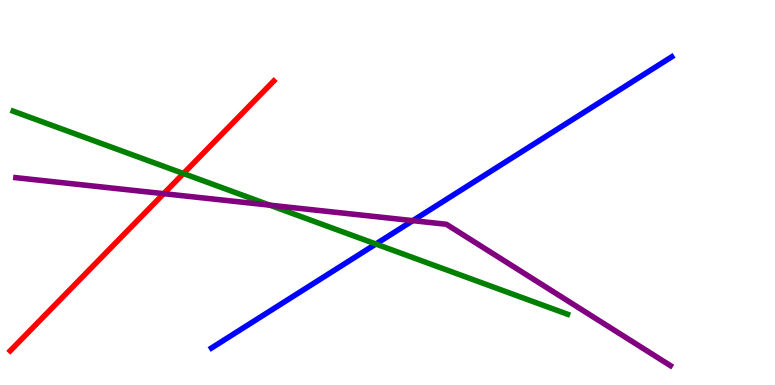[{'lines': ['blue', 'red'], 'intersections': []}, {'lines': ['green', 'red'], 'intersections': [{'x': 2.37, 'y': 5.49}]}, {'lines': ['purple', 'red'], 'intersections': [{'x': 2.11, 'y': 4.97}]}, {'lines': ['blue', 'green'], 'intersections': [{'x': 4.85, 'y': 3.66}]}, {'lines': ['blue', 'purple'], 'intersections': [{'x': 5.33, 'y': 4.27}]}, {'lines': ['green', 'purple'], 'intersections': [{'x': 3.48, 'y': 4.67}]}]